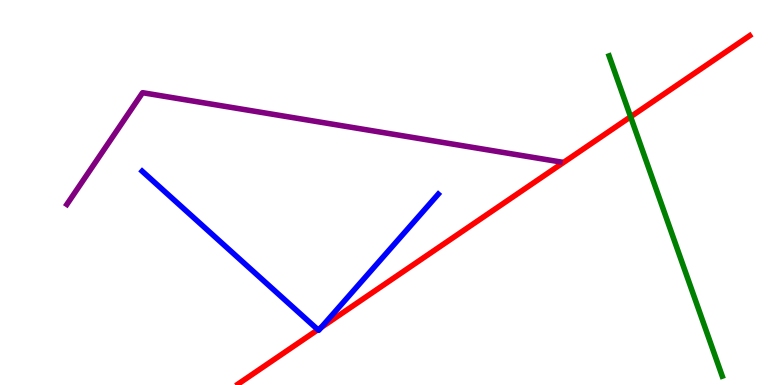[{'lines': ['blue', 'red'], 'intersections': [{'x': 4.1, 'y': 1.44}, {'x': 4.14, 'y': 1.49}]}, {'lines': ['green', 'red'], 'intersections': [{'x': 8.14, 'y': 6.97}]}, {'lines': ['purple', 'red'], 'intersections': []}, {'lines': ['blue', 'green'], 'intersections': []}, {'lines': ['blue', 'purple'], 'intersections': []}, {'lines': ['green', 'purple'], 'intersections': []}]